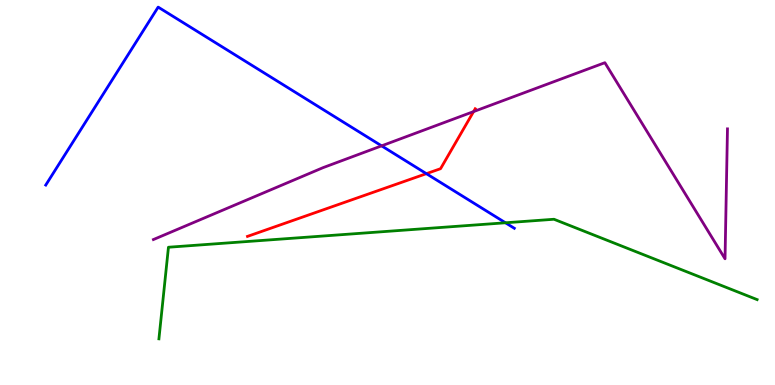[{'lines': ['blue', 'red'], 'intersections': [{'x': 5.5, 'y': 5.49}]}, {'lines': ['green', 'red'], 'intersections': []}, {'lines': ['purple', 'red'], 'intersections': [{'x': 6.11, 'y': 7.1}]}, {'lines': ['blue', 'green'], 'intersections': [{'x': 6.52, 'y': 4.21}]}, {'lines': ['blue', 'purple'], 'intersections': [{'x': 4.92, 'y': 6.21}]}, {'lines': ['green', 'purple'], 'intersections': []}]